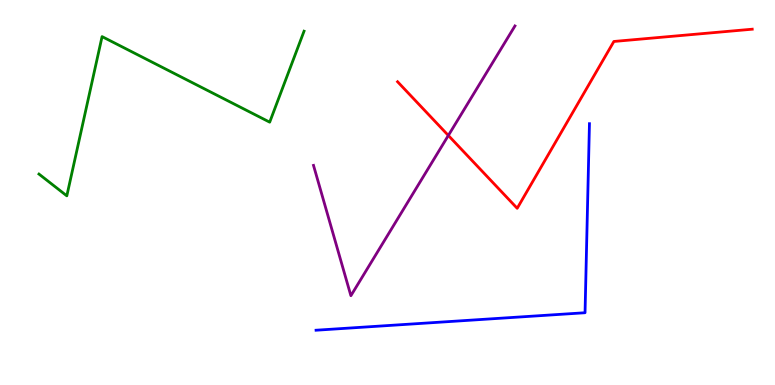[{'lines': ['blue', 'red'], 'intersections': []}, {'lines': ['green', 'red'], 'intersections': []}, {'lines': ['purple', 'red'], 'intersections': [{'x': 5.79, 'y': 6.48}]}, {'lines': ['blue', 'green'], 'intersections': []}, {'lines': ['blue', 'purple'], 'intersections': []}, {'lines': ['green', 'purple'], 'intersections': []}]